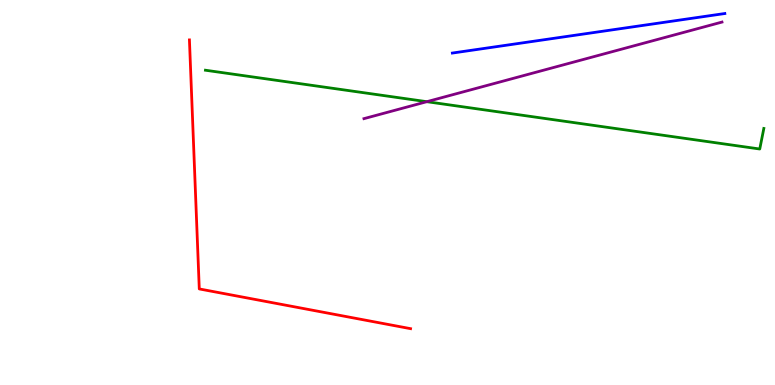[{'lines': ['blue', 'red'], 'intersections': []}, {'lines': ['green', 'red'], 'intersections': []}, {'lines': ['purple', 'red'], 'intersections': []}, {'lines': ['blue', 'green'], 'intersections': []}, {'lines': ['blue', 'purple'], 'intersections': []}, {'lines': ['green', 'purple'], 'intersections': [{'x': 5.51, 'y': 7.36}]}]